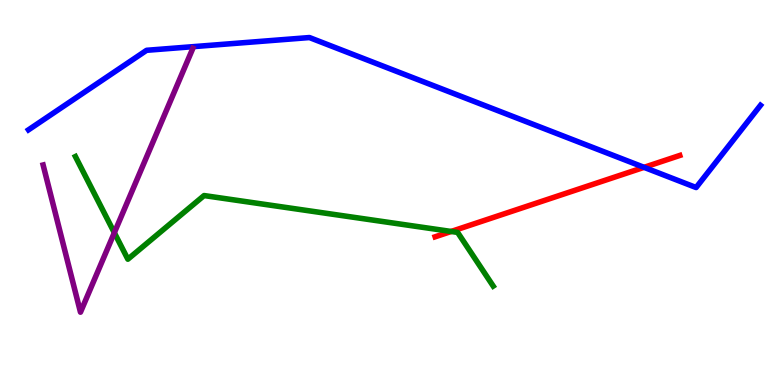[{'lines': ['blue', 'red'], 'intersections': [{'x': 8.31, 'y': 5.65}]}, {'lines': ['green', 'red'], 'intersections': [{'x': 5.82, 'y': 3.99}]}, {'lines': ['purple', 'red'], 'intersections': []}, {'lines': ['blue', 'green'], 'intersections': []}, {'lines': ['blue', 'purple'], 'intersections': []}, {'lines': ['green', 'purple'], 'intersections': [{'x': 1.48, 'y': 3.96}]}]